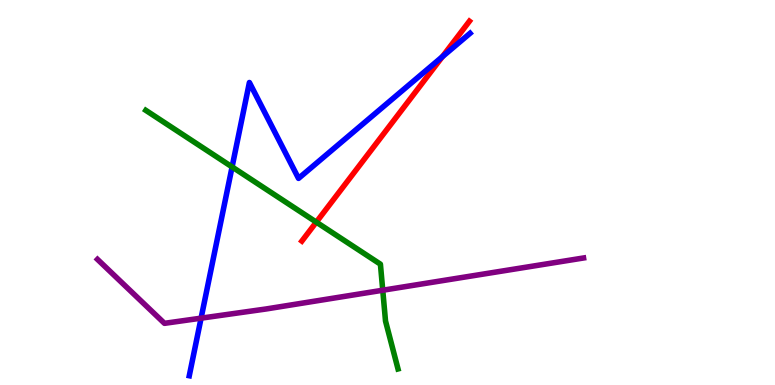[{'lines': ['blue', 'red'], 'intersections': [{'x': 5.71, 'y': 8.53}]}, {'lines': ['green', 'red'], 'intersections': [{'x': 4.08, 'y': 4.23}]}, {'lines': ['purple', 'red'], 'intersections': []}, {'lines': ['blue', 'green'], 'intersections': [{'x': 2.99, 'y': 5.66}]}, {'lines': ['blue', 'purple'], 'intersections': [{'x': 2.59, 'y': 1.74}]}, {'lines': ['green', 'purple'], 'intersections': [{'x': 4.94, 'y': 2.46}]}]